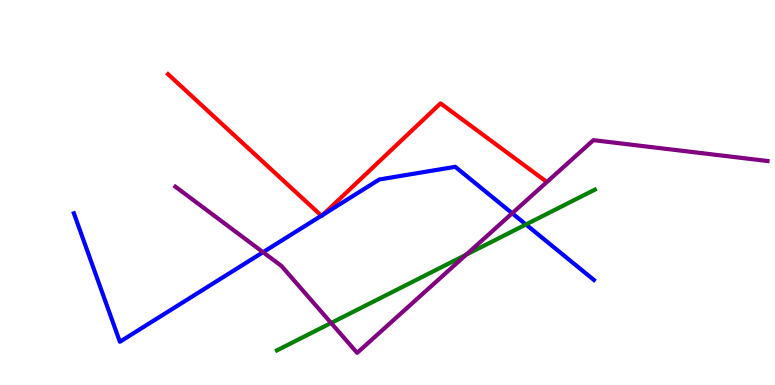[{'lines': ['blue', 'red'], 'intersections': [{'x': 4.15, 'y': 4.4}, {'x': 4.17, 'y': 4.42}]}, {'lines': ['green', 'red'], 'intersections': []}, {'lines': ['purple', 'red'], 'intersections': []}, {'lines': ['blue', 'green'], 'intersections': [{'x': 6.79, 'y': 4.17}]}, {'lines': ['blue', 'purple'], 'intersections': [{'x': 3.39, 'y': 3.45}, {'x': 6.61, 'y': 4.46}]}, {'lines': ['green', 'purple'], 'intersections': [{'x': 4.27, 'y': 1.61}, {'x': 6.01, 'y': 3.38}]}]